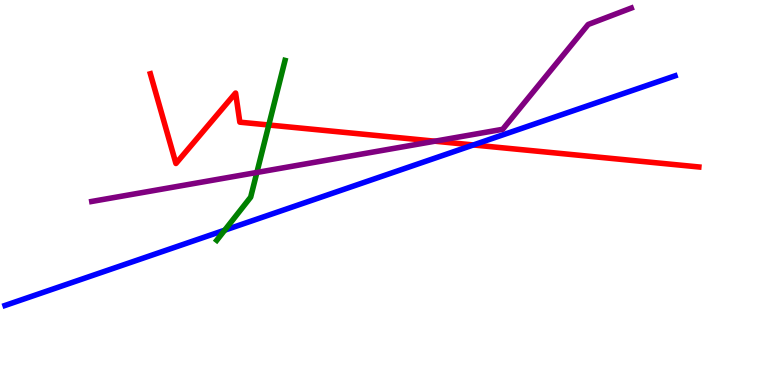[{'lines': ['blue', 'red'], 'intersections': [{'x': 6.11, 'y': 6.23}]}, {'lines': ['green', 'red'], 'intersections': [{'x': 3.47, 'y': 6.75}]}, {'lines': ['purple', 'red'], 'intersections': [{'x': 5.61, 'y': 6.33}]}, {'lines': ['blue', 'green'], 'intersections': [{'x': 2.9, 'y': 4.02}]}, {'lines': ['blue', 'purple'], 'intersections': []}, {'lines': ['green', 'purple'], 'intersections': [{'x': 3.31, 'y': 5.52}]}]